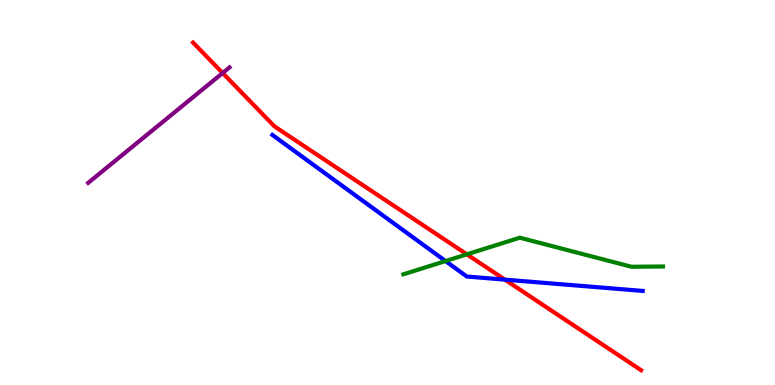[{'lines': ['blue', 'red'], 'intersections': [{'x': 6.51, 'y': 2.74}]}, {'lines': ['green', 'red'], 'intersections': [{'x': 6.02, 'y': 3.39}]}, {'lines': ['purple', 'red'], 'intersections': [{'x': 2.87, 'y': 8.1}]}, {'lines': ['blue', 'green'], 'intersections': [{'x': 5.75, 'y': 3.22}]}, {'lines': ['blue', 'purple'], 'intersections': []}, {'lines': ['green', 'purple'], 'intersections': []}]